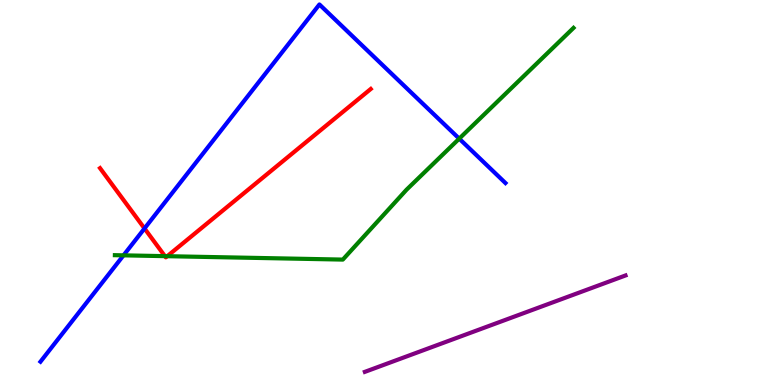[{'lines': ['blue', 'red'], 'intersections': [{'x': 1.86, 'y': 4.07}]}, {'lines': ['green', 'red'], 'intersections': [{'x': 2.13, 'y': 3.35}, {'x': 2.16, 'y': 3.35}]}, {'lines': ['purple', 'red'], 'intersections': []}, {'lines': ['blue', 'green'], 'intersections': [{'x': 1.59, 'y': 3.37}, {'x': 5.93, 'y': 6.4}]}, {'lines': ['blue', 'purple'], 'intersections': []}, {'lines': ['green', 'purple'], 'intersections': []}]